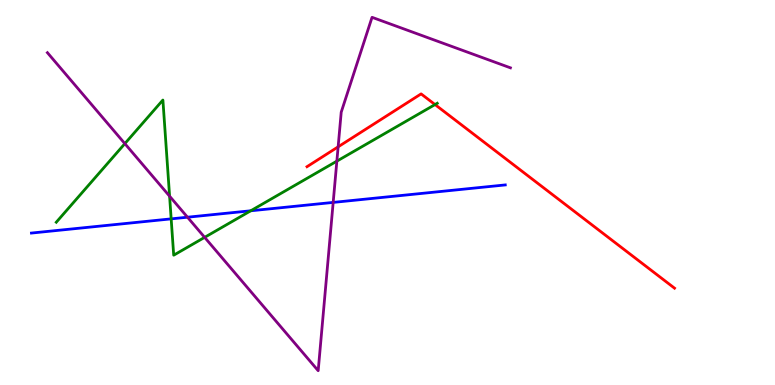[{'lines': ['blue', 'red'], 'intersections': []}, {'lines': ['green', 'red'], 'intersections': [{'x': 5.61, 'y': 7.28}]}, {'lines': ['purple', 'red'], 'intersections': [{'x': 4.36, 'y': 6.19}]}, {'lines': ['blue', 'green'], 'intersections': [{'x': 2.21, 'y': 4.32}, {'x': 3.24, 'y': 4.53}]}, {'lines': ['blue', 'purple'], 'intersections': [{'x': 2.42, 'y': 4.36}, {'x': 4.3, 'y': 4.74}]}, {'lines': ['green', 'purple'], 'intersections': [{'x': 1.61, 'y': 6.27}, {'x': 2.19, 'y': 4.9}, {'x': 2.64, 'y': 3.84}, {'x': 4.35, 'y': 5.81}]}]